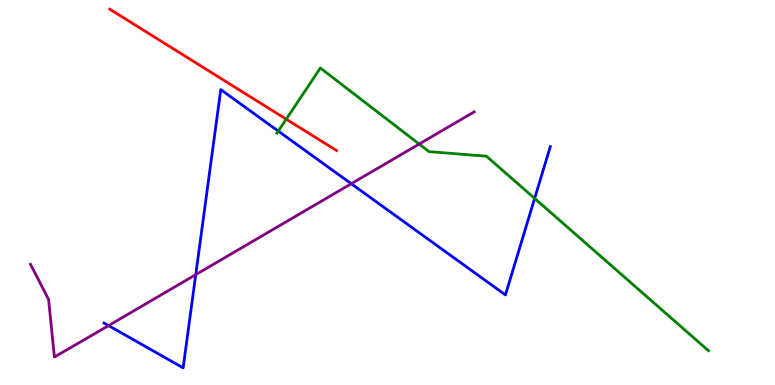[{'lines': ['blue', 'red'], 'intersections': []}, {'lines': ['green', 'red'], 'intersections': [{'x': 3.69, 'y': 6.9}]}, {'lines': ['purple', 'red'], 'intersections': []}, {'lines': ['blue', 'green'], 'intersections': [{'x': 3.59, 'y': 6.59}, {'x': 6.9, 'y': 4.85}]}, {'lines': ['blue', 'purple'], 'intersections': [{'x': 1.4, 'y': 1.54}, {'x': 2.53, 'y': 2.87}, {'x': 4.53, 'y': 5.23}]}, {'lines': ['green', 'purple'], 'intersections': [{'x': 5.41, 'y': 6.26}]}]